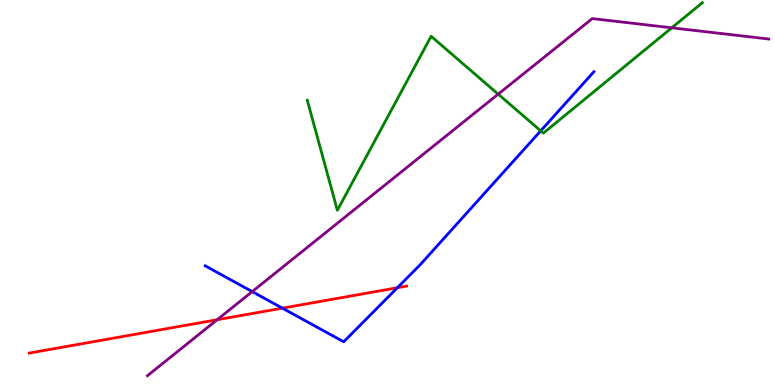[{'lines': ['blue', 'red'], 'intersections': [{'x': 3.64, 'y': 2.0}, {'x': 5.13, 'y': 2.53}]}, {'lines': ['green', 'red'], 'intersections': []}, {'lines': ['purple', 'red'], 'intersections': [{'x': 2.8, 'y': 1.7}]}, {'lines': ['blue', 'green'], 'intersections': [{'x': 6.98, 'y': 6.6}]}, {'lines': ['blue', 'purple'], 'intersections': [{'x': 3.25, 'y': 2.43}]}, {'lines': ['green', 'purple'], 'intersections': [{'x': 6.43, 'y': 7.55}, {'x': 8.67, 'y': 9.28}]}]